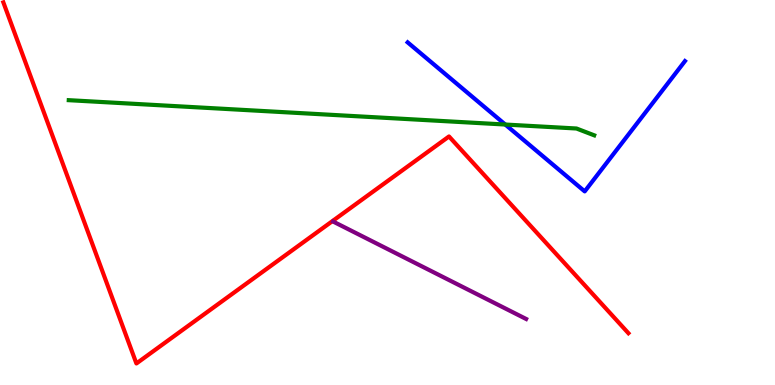[{'lines': ['blue', 'red'], 'intersections': []}, {'lines': ['green', 'red'], 'intersections': []}, {'lines': ['purple', 'red'], 'intersections': []}, {'lines': ['blue', 'green'], 'intersections': [{'x': 6.52, 'y': 6.77}]}, {'lines': ['blue', 'purple'], 'intersections': []}, {'lines': ['green', 'purple'], 'intersections': []}]